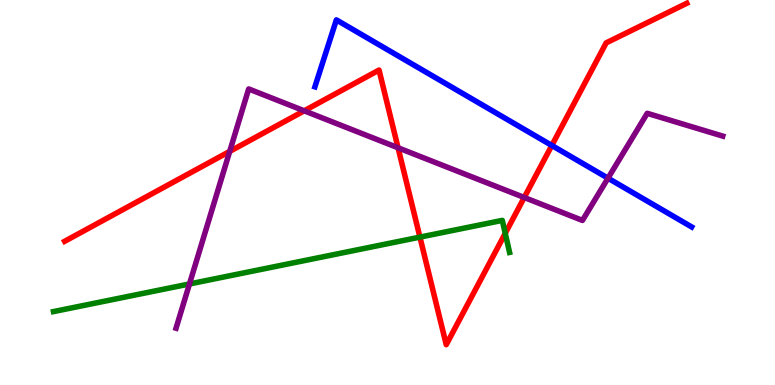[{'lines': ['blue', 'red'], 'intersections': [{'x': 7.12, 'y': 6.22}]}, {'lines': ['green', 'red'], 'intersections': [{'x': 5.42, 'y': 3.84}, {'x': 6.52, 'y': 3.94}]}, {'lines': ['purple', 'red'], 'intersections': [{'x': 2.96, 'y': 6.07}, {'x': 3.93, 'y': 7.12}, {'x': 5.14, 'y': 6.16}, {'x': 6.76, 'y': 4.87}]}, {'lines': ['blue', 'green'], 'intersections': []}, {'lines': ['blue', 'purple'], 'intersections': [{'x': 7.85, 'y': 5.37}]}, {'lines': ['green', 'purple'], 'intersections': [{'x': 2.44, 'y': 2.62}]}]